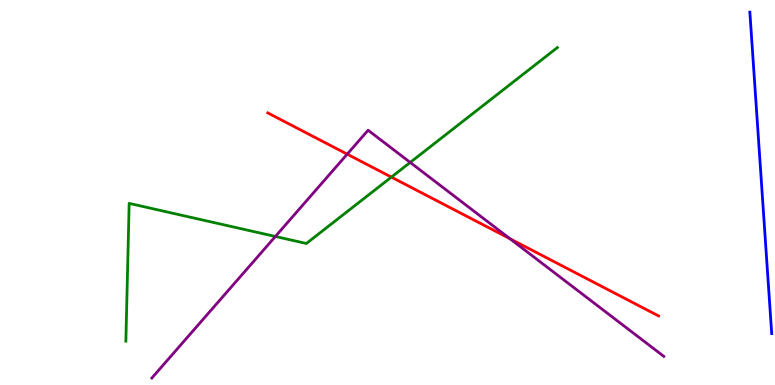[{'lines': ['blue', 'red'], 'intersections': []}, {'lines': ['green', 'red'], 'intersections': [{'x': 5.05, 'y': 5.4}]}, {'lines': ['purple', 'red'], 'intersections': [{'x': 4.48, 'y': 6.0}, {'x': 6.58, 'y': 3.8}]}, {'lines': ['blue', 'green'], 'intersections': []}, {'lines': ['blue', 'purple'], 'intersections': []}, {'lines': ['green', 'purple'], 'intersections': [{'x': 3.55, 'y': 3.86}, {'x': 5.29, 'y': 5.78}]}]